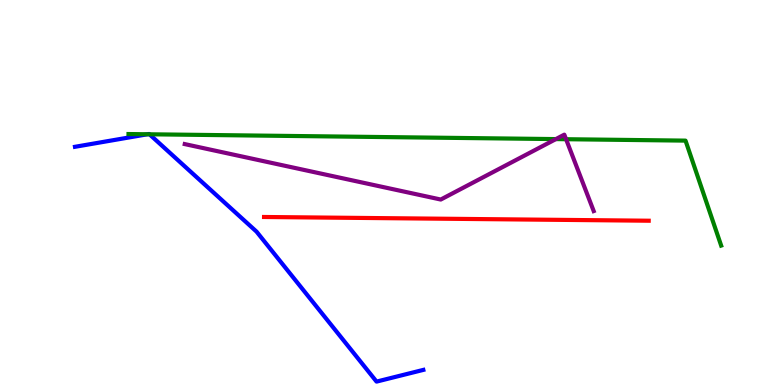[{'lines': ['blue', 'red'], 'intersections': []}, {'lines': ['green', 'red'], 'intersections': []}, {'lines': ['purple', 'red'], 'intersections': []}, {'lines': ['blue', 'green'], 'intersections': [{'x': 1.9, 'y': 6.51}, {'x': 1.93, 'y': 6.51}]}, {'lines': ['blue', 'purple'], 'intersections': []}, {'lines': ['green', 'purple'], 'intersections': [{'x': 7.17, 'y': 6.39}, {'x': 7.3, 'y': 6.38}]}]